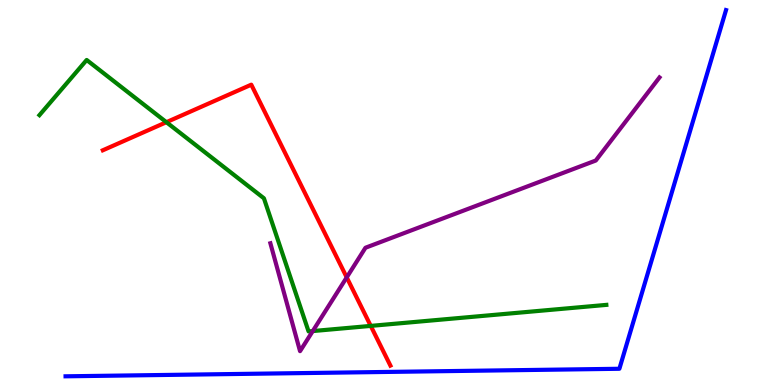[{'lines': ['blue', 'red'], 'intersections': []}, {'lines': ['green', 'red'], 'intersections': [{'x': 2.15, 'y': 6.83}, {'x': 4.78, 'y': 1.54}]}, {'lines': ['purple', 'red'], 'intersections': [{'x': 4.47, 'y': 2.8}]}, {'lines': ['blue', 'green'], 'intersections': []}, {'lines': ['blue', 'purple'], 'intersections': []}, {'lines': ['green', 'purple'], 'intersections': [{'x': 4.04, 'y': 1.4}]}]